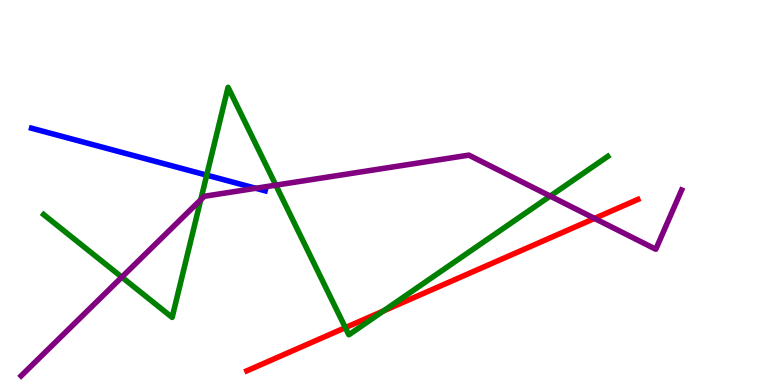[{'lines': ['blue', 'red'], 'intersections': []}, {'lines': ['green', 'red'], 'intersections': [{'x': 4.46, 'y': 1.49}, {'x': 4.95, 'y': 1.92}]}, {'lines': ['purple', 'red'], 'intersections': [{'x': 7.67, 'y': 4.33}]}, {'lines': ['blue', 'green'], 'intersections': [{'x': 2.67, 'y': 5.45}]}, {'lines': ['blue', 'purple'], 'intersections': [{'x': 3.3, 'y': 5.11}]}, {'lines': ['green', 'purple'], 'intersections': [{'x': 1.57, 'y': 2.8}, {'x': 2.59, 'y': 4.81}, {'x': 3.56, 'y': 5.19}, {'x': 7.1, 'y': 4.91}]}]